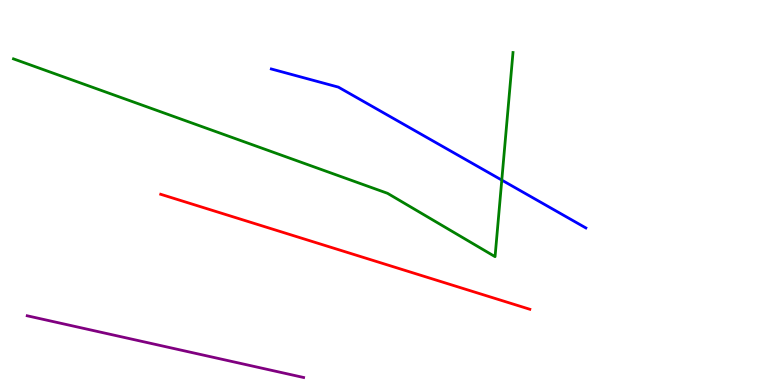[{'lines': ['blue', 'red'], 'intersections': []}, {'lines': ['green', 'red'], 'intersections': []}, {'lines': ['purple', 'red'], 'intersections': []}, {'lines': ['blue', 'green'], 'intersections': [{'x': 6.47, 'y': 5.32}]}, {'lines': ['blue', 'purple'], 'intersections': []}, {'lines': ['green', 'purple'], 'intersections': []}]